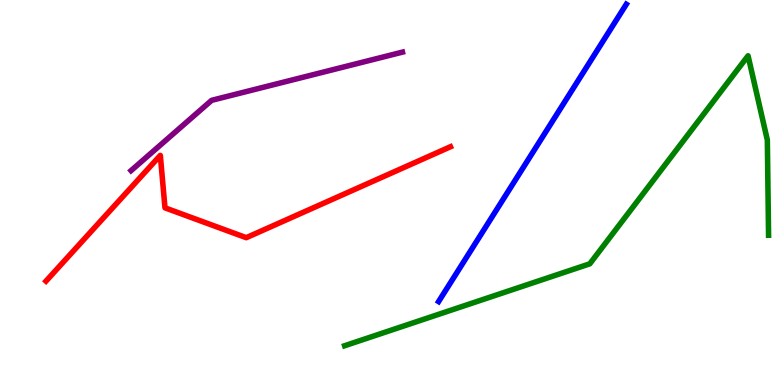[{'lines': ['blue', 'red'], 'intersections': []}, {'lines': ['green', 'red'], 'intersections': []}, {'lines': ['purple', 'red'], 'intersections': []}, {'lines': ['blue', 'green'], 'intersections': []}, {'lines': ['blue', 'purple'], 'intersections': []}, {'lines': ['green', 'purple'], 'intersections': []}]